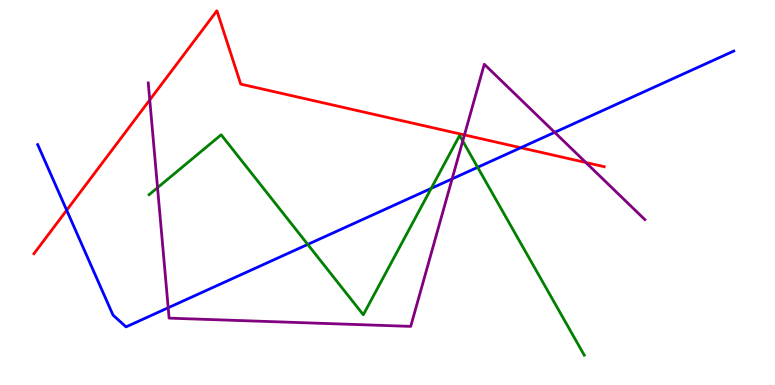[{'lines': ['blue', 'red'], 'intersections': [{'x': 0.86, 'y': 4.54}, {'x': 6.72, 'y': 6.16}]}, {'lines': ['green', 'red'], 'intersections': []}, {'lines': ['purple', 'red'], 'intersections': [{'x': 1.93, 'y': 7.4}, {'x': 5.99, 'y': 6.5}, {'x': 7.56, 'y': 5.78}]}, {'lines': ['blue', 'green'], 'intersections': [{'x': 3.97, 'y': 3.65}, {'x': 5.56, 'y': 5.11}, {'x': 6.16, 'y': 5.65}]}, {'lines': ['blue', 'purple'], 'intersections': [{'x': 2.17, 'y': 2.01}, {'x': 5.83, 'y': 5.35}, {'x': 7.16, 'y': 6.56}]}, {'lines': ['green', 'purple'], 'intersections': [{'x': 2.03, 'y': 5.13}, {'x': 5.97, 'y': 6.34}]}]